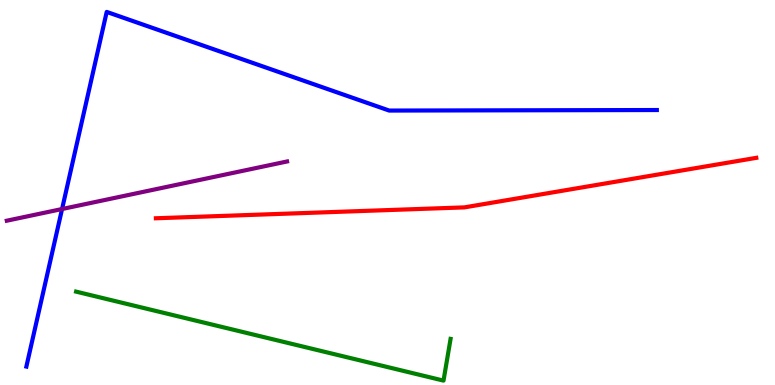[{'lines': ['blue', 'red'], 'intersections': []}, {'lines': ['green', 'red'], 'intersections': []}, {'lines': ['purple', 'red'], 'intersections': []}, {'lines': ['blue', 'green'], 'intersections': []}, {'lines': ['blue', 'purple'], 'intersections': [{'x': 0.801, 'y': 4.57}]}, {'lines': ['green', 'purple'], 'intersections': []}]